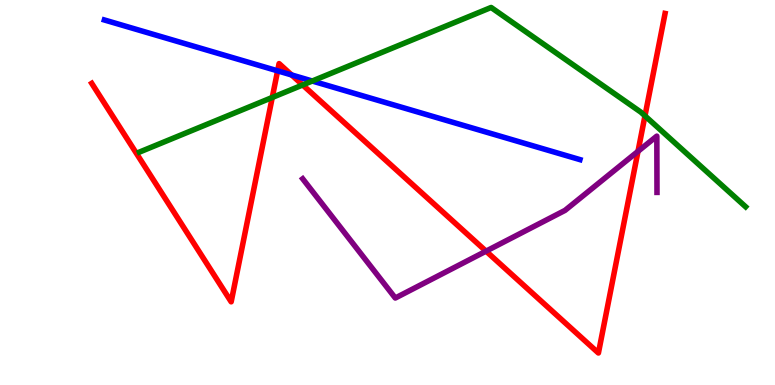[{'lines': ['blue', 'red'], 'intersections': [{'x': 3.58, 'y': 8.16}, {'x': 3.76, 'y': 8.05}]}, {'lines': ['green', 'red'], 'intersections': [{'x': 3.51, 'y': 7.47}, {'x': 3.91, 'y': 7.79}, {'x': 8.32, 'y': 6.99}]}, {'lines': ['purple', 'red'], 'intersections': [{'x': 6.27, 'y': 3.48}, {'x': 8.23, 'y': 6.07}]}, {'lines': ['blue', 'green'], 'intersections': [{'x': 4.03, 'y': 7.9}]}, {'lines': ['blue', 'purple'], 'intersections': []}, {'lines': ['green', 'purple'], 'intersections': []}]